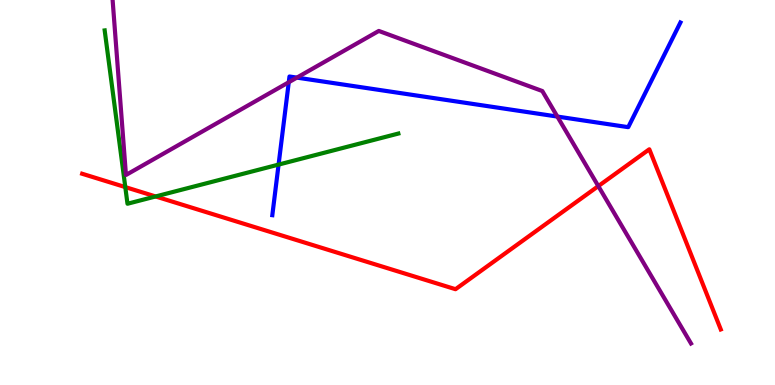[{'lines': ['blue', 'red'], 'intersections': []}, {'lines': ['green', 'red'], 'intersections': [{'x': 1.62, 'y': 5.14}, {'x': 2.01, 'y': 4.9}]}, {'lines': ['purple', 'red'], 'intersections': [{'x': 7.72, 'y': 5.17}]}, {'lines': ['blue', 'green'], 'intersections': [{'x': 3.59, 'y': 5.72}]}, {'lines': ['blue', 'purple'], 'intersections': [{'x': 3.73, 'y': 7.86}, {'x': 3.83, 'y': 7.98}, {'x': 7.19, 'y': 6.97}]}, {'lines': ['green', 'purple'], 'intersections': []}]